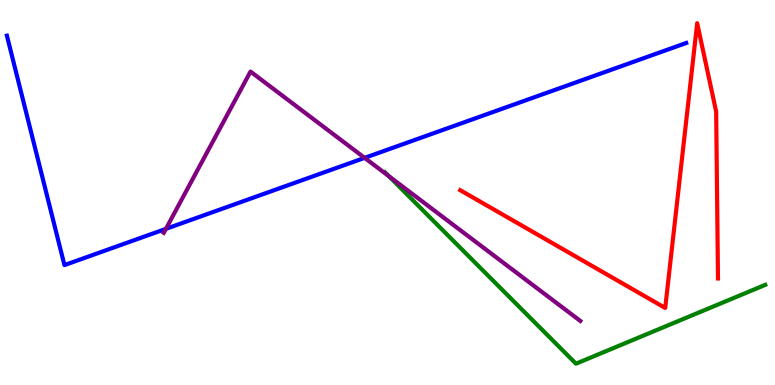[{'lines': ['blue', 'red'], 'intersections': []}, {'lines': ['green', 'red'], 'intersections': []}, {'lines': ['purple', 'red'], 'intersections': []}, {'lines': ['blue', 'green'], 'intersections': []}, {'lines': ['blue', 'purple'], 'intersections': [{'x': 2.14, 'y': 4.06}, {'x': 4.71, 'y': 5.9}]}, {'lines': ['green', 'purple'], 'intersections': [{'x': 5.02, 'y': 5.43}]}]